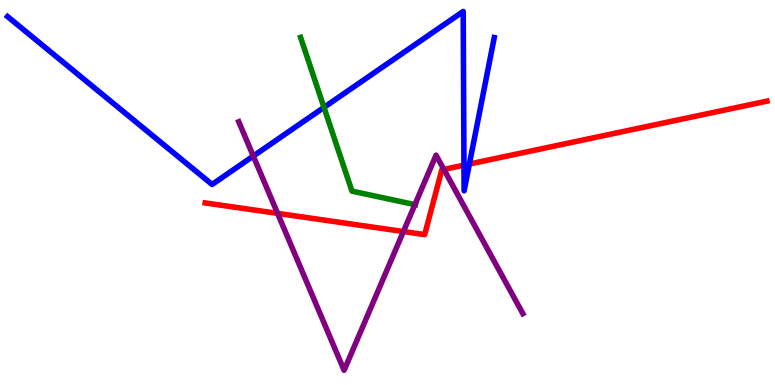[{'lines': ['blue', 'red'], 'intersections': [{'x': 5.99, 'y': 5.71}, {'x': 6.06, 'y': 5.74}]}, {'lines': ['green', 'red'], 'intersections': []}, {'lines': ['purple', 'red'], 'intersections': [{'x': 3.58, 'y': 4.46}, {'x': 5.21, 'y': 3.99}, {'x': 5.73, 'y': 5.6}]}, {'lines': ['blue', 'green'], 'intersections': [{'x': 4.18, 'y': 7.21}]}, {'lines': ['blue', 'purple'], 'intersections': [{'x': 3.27, 'y': 5.95}]}, {'lines': ['green', 'purple'], 'intersections': [{'x': 5.35, 'y': 4.69}]}]